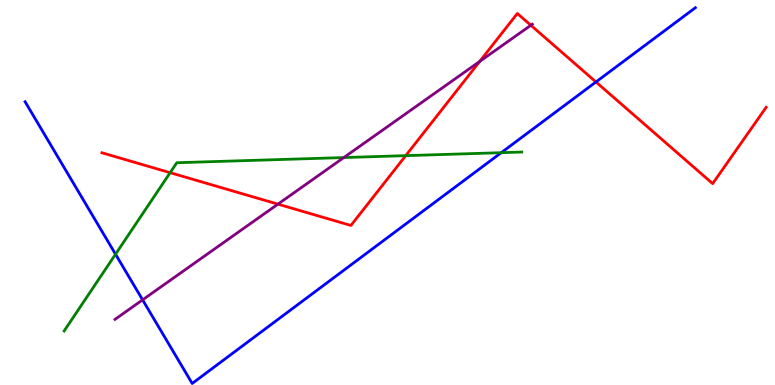[{'lines': ['blue', 'red'], 'intersections': [{'x': 7.69, 'y': 7.87}]}, {'lines': ['green', 'red'], 'intersections': [{'x': 2.2, 'y': 5.51}, {'x': 5.24, 'y': 5.96}]}, {'lines': ['purple', 'red'], 'intersections': [{'x': 3.59, 'y': 4.7}, {'x': 6.19, 'y': 8.4}, {'x': 6.85, 'y': 9.34}]}, {'lines': ['blue', 'green'], 'intersections': [{'x': 1.49, 'y': 3.4}, {'x': 6.47, 'y': 6.03}]}, {'lines': ['blue', 'purple'], 'intersections': [{'x': 1.84, 'y': 2.21}]}, {'lines': ['green', 'purple'], 'intersections': [{'x': 4.44, 'y': 5.91}]}]